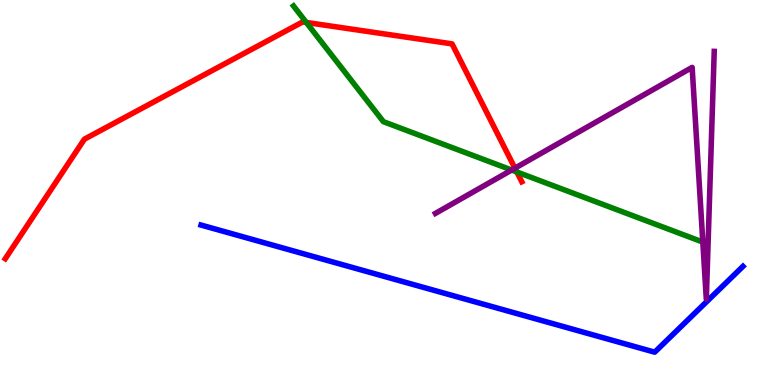[{'lines': ['blue', 'red'], 'intersections': []}, {'lines': ['green', 'red'], 'intersections': [{'x': 3.95, 'y': 9.42}, {'x': 6.67, 'y': 5.53}]}, {'lines': ['purple', 'red'], 'intersections': [{'x': 6.64, 'y': 5.63}]}, {'lines': ['blue', 'green'], 'intersections': []}, {'lines': ['blue', 'purple'], 'intersections': []}, {'lines': ['green', 'purple'], 'intersections': [{'x': 6.6, 'y': 5.58}, {'x': 9.07, 'y': 3.71}]}]